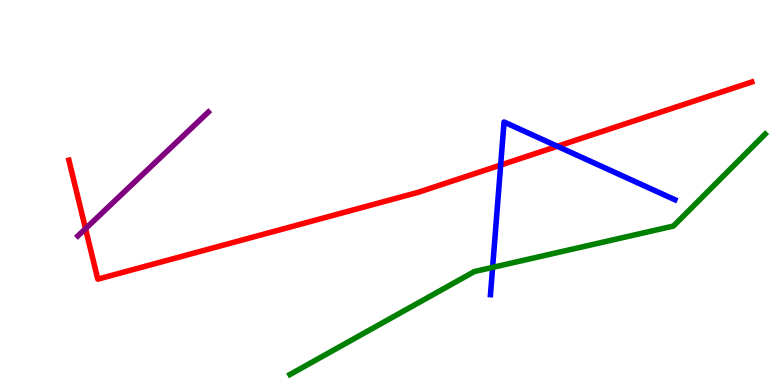[{'lines': ['blue', 'red'], 'intersections': [{'x': 6.46, 'y': 5.71}, {'x': 7.19, 'y': 6.2}]}, {'lines': ['green', 'red'], 'intersections': []}, {'lines': ['purple', 'red'], 'intersections': [{'x': 1.1, 'y': 4.06}]}, {'lines': ['blue', 'green'], 'intersections': [{'x': 6.36, 'y': 3.06}]}, {'lines': ['blue', 'purple'], 'intersections': []}, {'lines': ['green', 'purple'], 'intersections': []}]